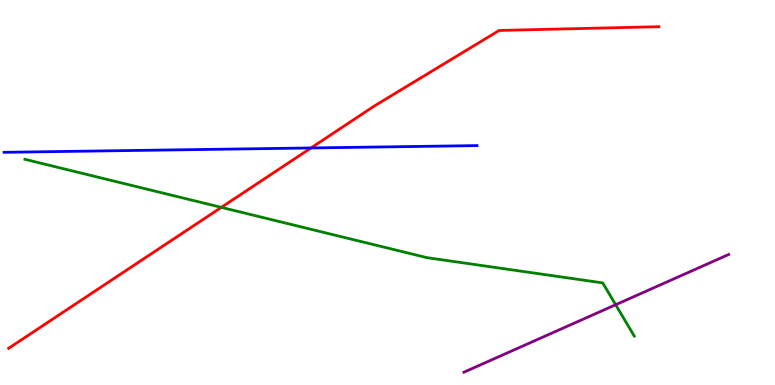[{'lines': ['blue', 'red'], 'intersections': [{'x': 4.01, 'y': 6.16}]}, {'lines': ['green', 'red'], 'intersections': [{'x': 2.86, 'y': 4.61}]}, {'lines': ['purple', 'red'], 'intersections': []}, {'lines': ['blue', 'green'], 'intersections': []}, {'lines': ['blue', 'purple'], 'intersections': []}, {'lines': ['green', 'purple'], 'intersections': [{'x': 7.94, 'y': 2.08}]}]